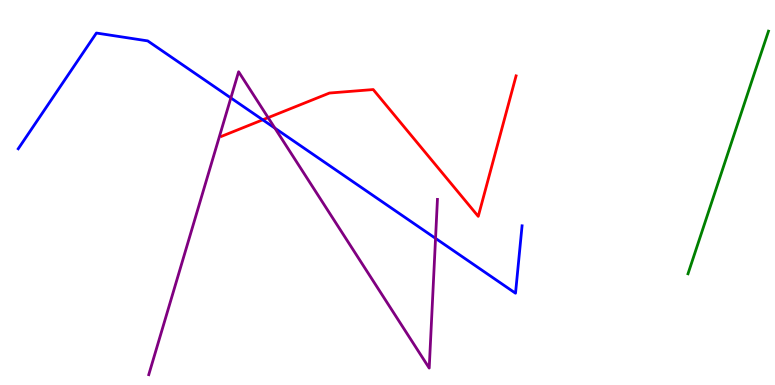[{'lines': ['blue', 'red'], 'intersections': [{'x': 3.39, 'y': 6.89}]}, {'lines': ['green', 'red'], 'intersections': []}, {'lines': ['purple', 'red'], 'intersections': [{'x': 3.46, 'y': 6.94}]}, {'lines': ['blue', 'green'], 'intersections': []}, {'lines': ['blue', 'purple'], 'intersections': [{'x': 2.98, 'y': 7.46}, {'x': 3.55, 'y': 6.67}, {'x': 5.62, 'y': 3.81}]}, {'lines': ['green', 'purple'], 'intersections': []}]